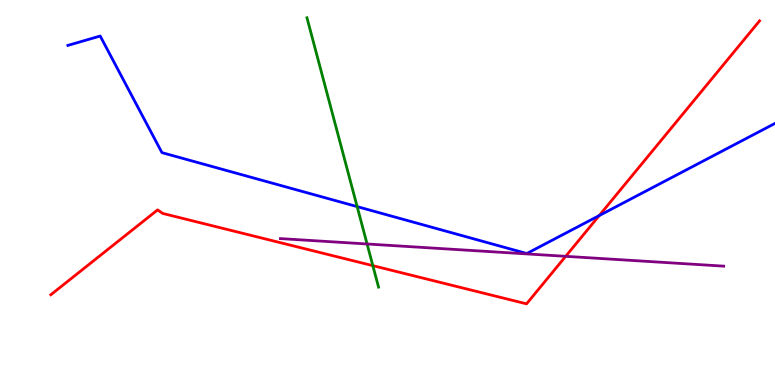[{'lines': ['blue', 'red'], 'intersections': [{'x': 7.73, 'y': 4.4}]}, {'lines': ['green', 'red'], 'intersections': [{'x': 4.81, 'y': 3.1}]}, {'lines': ['purple', 'red'], 'intersections': [{'x': 7.3, 'y': 3.34}]}, {'lines': ['blue', 'green'], 'intersections': [{'x': 4.61, 'y': 4.63}]}, {'lines': ['blue', 'purple'], 'intersections': []}, {'lines': ['green', 'purple'], 'intersections': [{'x': 4.74, 'y': 3.66}]}]